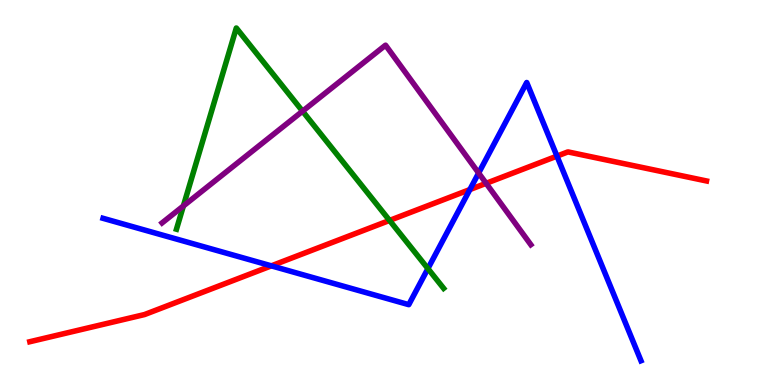[{'lines': ['blue', 'red'], 'intersections': [{'x': 3.5, 'y': 3.09}, {'x': 6.06, 'y': 5.08}, {'x': 7.19, 'y': 5.95}]}, {'lines': ['green', 'red'], 'intersections': [{'x': 5.03, 'y': 4.27}]}, {'lines': ['purple', 'red'], 'intersections': [{'x': 6.27, 'y': 5.24}]}, {'lines': ['blue', 'green'], 'intersections': [{'x': 5.52, 'y': 3.02}]}, {'lines': ['blue', 'purple'], 'intersections': [{'x': 6.18, 'y': 5.51}]}, {'lines': ['green', 'purple'], 'intersections': [{'x': 2.37, 'y': 4.65}, {'x': 3.9, 'y': 7.11}]}]